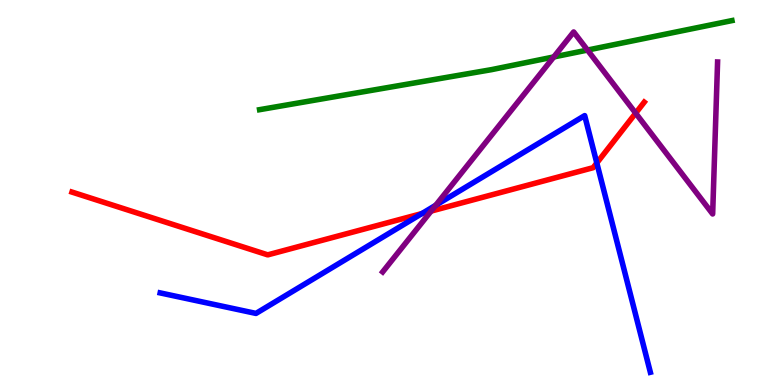[{'lines': ['blue', 'red'], 'intersections': [{'x': 5.44, 'y': 4.45}, {'x': 7.7, 'y': 5.77}]}, {'lines': ['green', 'red'], 'intersections': []}, {'lines': ['purple', 'red'], 'intersections': [{'x': 5.56, 'y': 4.52}, {'x': 8.2, 'y': 7.06}]}, {'lines': ['blue', 'green'], 'intersections': []}, {'lines': ['blue', 'purple'], 'intersections': [{'x': 5.62, 'y': 4.67}]}, {'lines': ['green', 'purple'], 'intersections': [{'x': 7.15, 'y': 8.52}, {'x': 7.58, 'y': 8.7}]}]